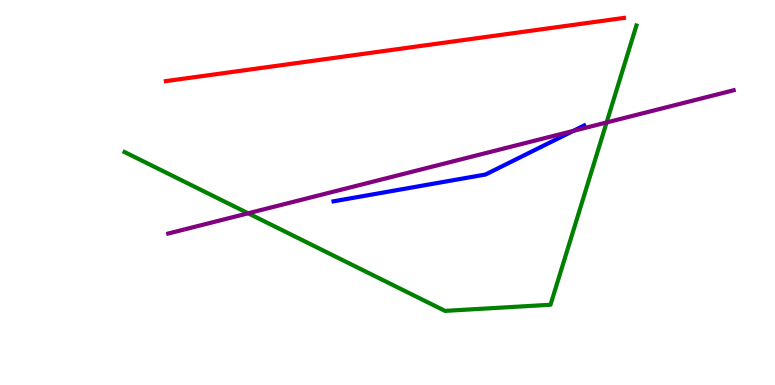[{'lines': ['blue', 'red'], 'intersections': []}, {'lines': ['green', 'red'], 'intersections': []}, {'lines': ['purple', 'red'], 'intersections': []}, {'lines': ['blue', 'green'], 'intersections': []}, {'lines': ['blue', 'purple'], 'intersections': [{'x': 7.4, 'y': 6.6}]}, {'lines': ['green', 'purple'], 'intersections': [{'x': 3.2, 'y': 4.46}, {'x': 7.83, 'y': 6.82}]}]